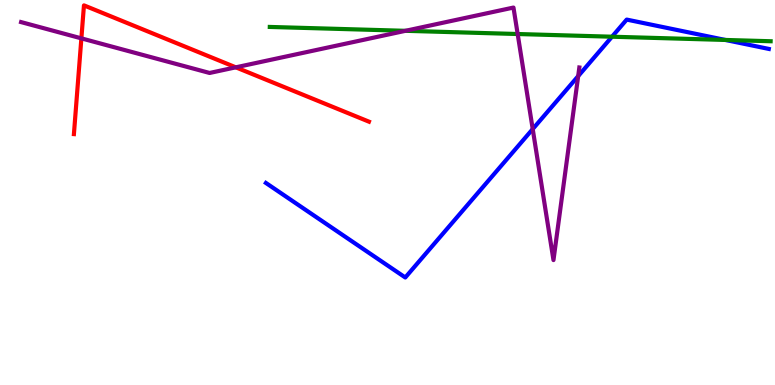[{'lines': ['blue', 'red'], 'intersections': []}, {'lines': ['green', 'red'], 'intersections': []}, {'lines': ['purple', 'red'], 'intersections': [{'x': 1.05, 'y': 9.0}, {'x': 3.04, 'y': 8.25}]}, {'lines': ['blue', 'green'], 'intersections': [{'x': 7.9, 'y': 9.05}, {'x': 9.36, 'y': 8.96}]}, {'lines': ['blue', 'purple'], 'intersections': [{'x': 6.87, 'y': 6.65}, {'x': 7.46, 'y': 8.02}]}, {'lines': ['green', 'purple'], 'intersections': [{'x': 5.23, 'y': 9.2}, {'x': 6.68, 'y': 9.12}]}]